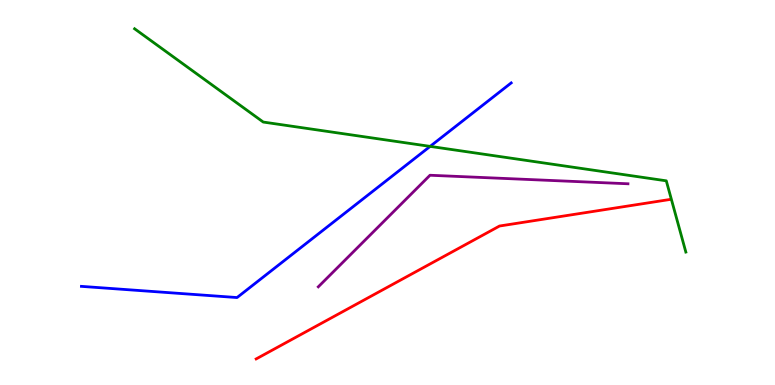[{'lines': ['blue', 'red'], 'intersections': []}, {'lines': ['green', 'red'], 'intersections': []}, {'lines': ['purple', 'red'], 'intersections': []}, {'lines': ['blue', 'green'], 'intersections': [{'x': 5.55, 'y': 6.2}]}, {'lines': ['blue', 'purple'], 'intersections': []}, {'lines': ['green', 'purple'], 'intersections': []}]